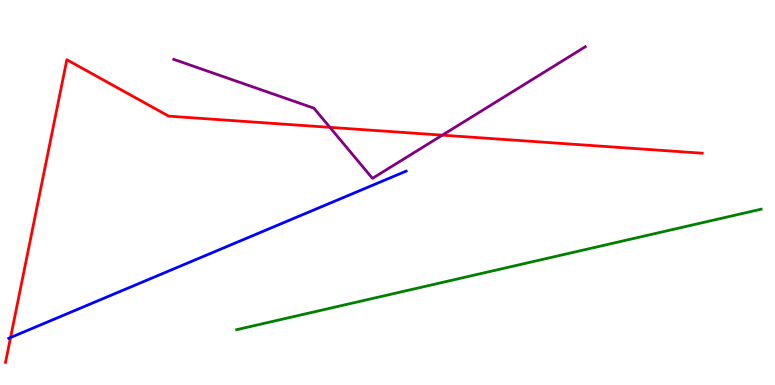[{'lines': ['blue', 'red'], 'intersections': [{'x': 0.136, 'y': 1.23}]}, {'lines': ['green', 'red'], 'intersections': []}, {'lines': ['purple', 'red'], 'intersections': [{'x': 4.26, 'y': 6.69}, {'x': 5.71, 'y': 6.49}]}, {'lines': ['blue', 'green'], 'intersections': []}, {'lines': ['blue', 'purple'], 'intersections': []}, {'lines': ['green', 'purple'], 'intersections': []}]